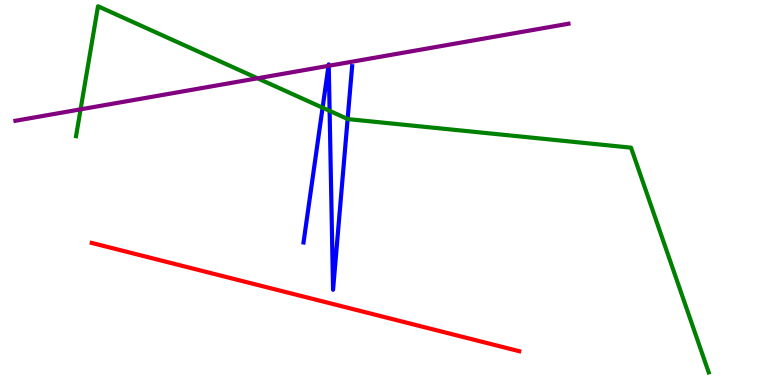[{'lines': ['blue', 'red'], 'intersections': []}, {'lines': ['green', 'red'], 'intersections': []}, {'lines': ['purple', 'red'], 'intersections': []}, {'lines': ['blue', 'green'], 'intersections': [{'x': 4.16, 'y': 7.2}, {'x': 4.25, 'y': 7.12}, {'x': 4.49, 'y': 6.91}]}, {'lines': ['blue', 'purple'], 'intersections': [{'x': 4.24, 'y': 8.29}, {'x': 4.24, 'y': 8.29}]}, {'lines': ['green', 'purple'], 'intersections': [{'x': 1.04, 'y': 7.16}, {'x': 3.32, 'y': 7.97}]}]